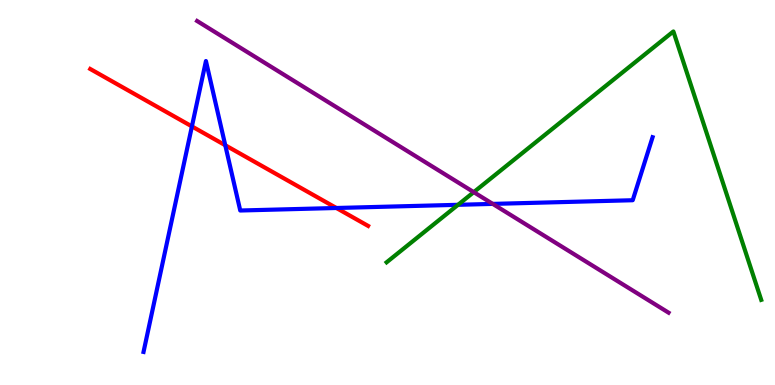[{'lines': ['blue', 'red'], 'intersections': [{'x': 2.48, 'y': 6.72}, {'x': 2.91, 'y': 6.23}, {'x': 4.34, 'y': 4.6}]}, {'lines': ['green', 'red'], 'intersections': []}, {'lines': ['purple', 'red'], 'intersections': []}, {'lines': ['blue', 'green'], 'intersections': [{'x': 5.91, 'y': 4.68}]}, {'lines': ['blue', 'purple'], 'intersections': [{'x': 6.36, 'y': 4.7}]}, {'lines': ['green', 'purple'], 'intersections': [{'x': 6.11, 'y': 5.01}]}]